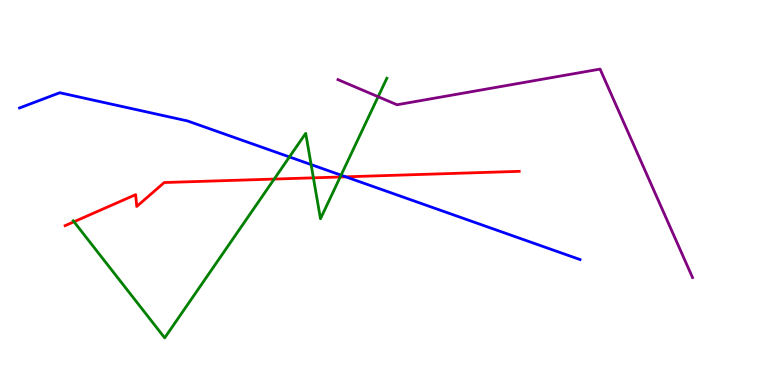[{'lines': ['blue', 'red'], 'intersections': [{'x': 4.46, 'y': 5.41}]}, {'lines': ['green', 'red'], 'intersections': [{'x': 0.955, 'y': 4.24}, {'x': 3.54, 'y': 5.35}, {'x': 4.04, 'y': 5.38}, {'x': 4.39, 'y': 5.4}]}, {'lines': ['purple', 'red'], 'intersections': []}, {'lines': ['blue', 'green'], 'intersections': [{'x': 3.73, 'y': 5.92}, {'x': 4.01, 'y': 5.72}, {'x': 4.4, 'y': 5.45}]}, {'lines': ['blue', 'purple'], 'intersections': []}, {'lines': ['green', 'purple'], 'intersections': [{'x': 4.88, 'y': 7.49}]}]